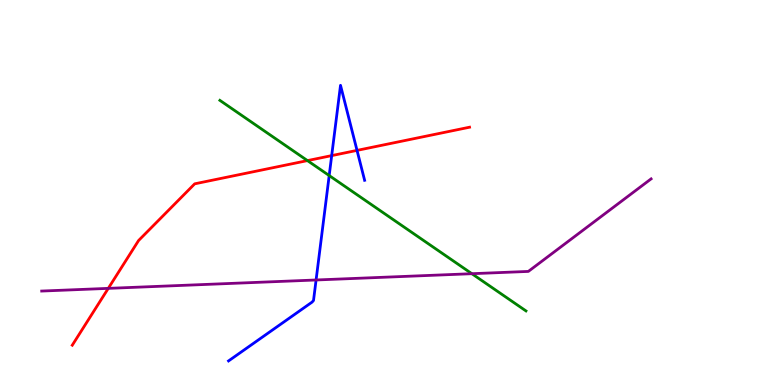[{'lines': ['blue', 'red'], 'intersections': [{'x': 4.28, 'y': 5.96}, {'x': 4.61, 'y': 6.09}]}, {'lines': ['green', 'red'], 'intersections': [{'x': 3.97, 'y': 5.83}]}, {'lines': ['purple', 'red'], 'intersections': [{'x': 1.4, 'y': 2.51}]}, {'lines': ['blue', 'green'], 'intersections': [{'x': 4.25, 'y': 5.44}]}, {'lines': ['blue', 'purple'], 'intersections': [{'x': 4.08, 'y': 2.73}]}, {'lines': ['green', 'purple'], 'intersections': [{'x': 6.09, 'y': 2.89}]}]